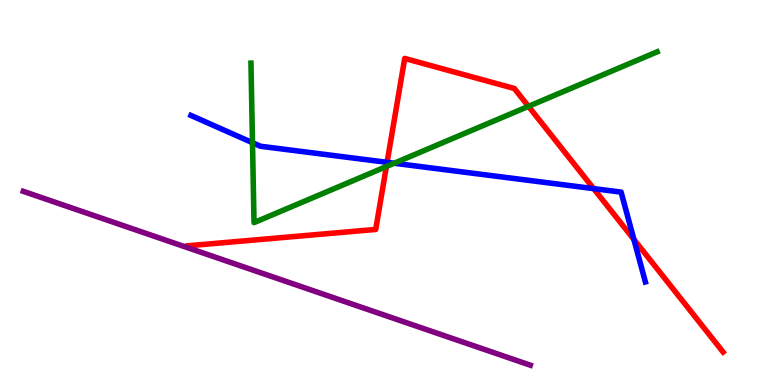[{'lines': ['blue', 'red'], 'intersections': [{'x': 4.99, 'y': 5.78}, {'x': 7.66, 'y': 5.1}, {'x': 8.18, 'y': 3.78}]}, {'lines': ['green', 'red'], 'intersections': [{'x': 4.99, 'y': 5.67}, {'x': 6.82, 'y': 7.24}]}, {'lines': ['purple', 'red'], 'intersections': []}, {'lines': ['blue', 'green'], 'intersections': [{'x': 3.26, 'y': 6.29}, {'x': 5.09, 'y': 5.76}]}, {'lines': ['blue', 'purple'], 'intersections': []}, {'lines': ['green', 'purple'], 'intersections': []}]